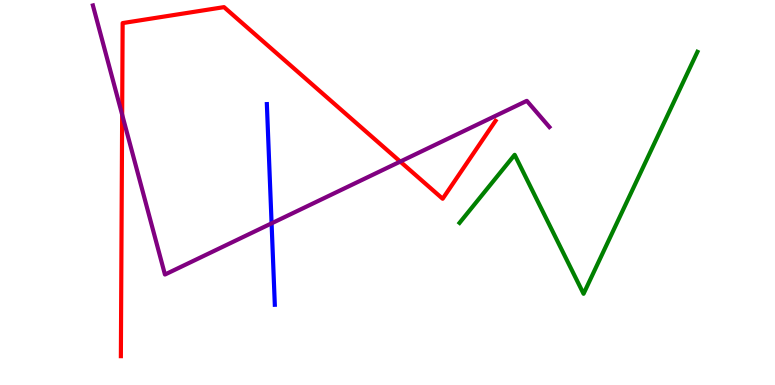[{'lines': ['blue', 'red'], 'intersections': []}, {'lines': ['green', 'red'], 'intersections': []}, {'lines': ['purple', 'red'], 'intersections': [{'x': 1.58, 'y': 7.02}, {'x': 5.16, 'y': 5.8}]}, {'lines': ['blue', 'green'], 'intersections': []}, {'lines': ['blue', 'purple'], 'intersections': [{'x': 3.5, 'y': 4.2}]}, {'lines': ['green', 'purple'], 'intersections': []}]